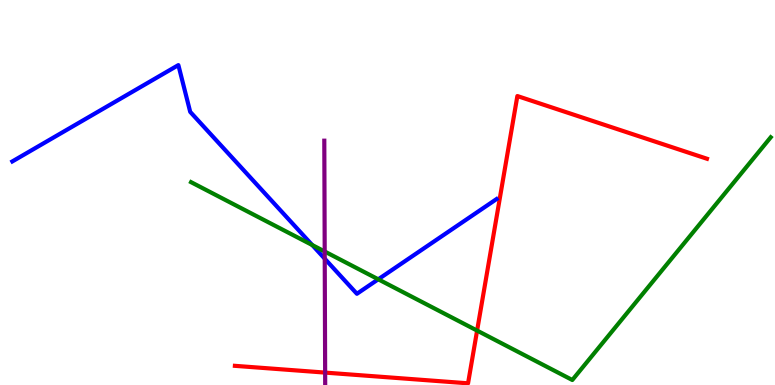[{'lines': ['blue', 'red'], 'intersections': []}, {'lines': ['green', 'red'], 'intersections': [{'x': 6.16, 'y': 1.41}]}, {'lines': ['purple', 'red'], 'intersections': [{'x': 4.2, 'y': 0.322}]}, {'lines': ['blue', 'green'], 'intersections': [{'x': 4.03, 'y': 3.64}, {'x': 4.88, 'y': 2.75}]}, {'lines': ['blue', 'purple'], 'intersections': [{'x': 4.19, 'y': 3.28}]}, {'lines': ['green', 'purple'], 'intersections': [{'x': 4.19, 'y': 3.47}]}]